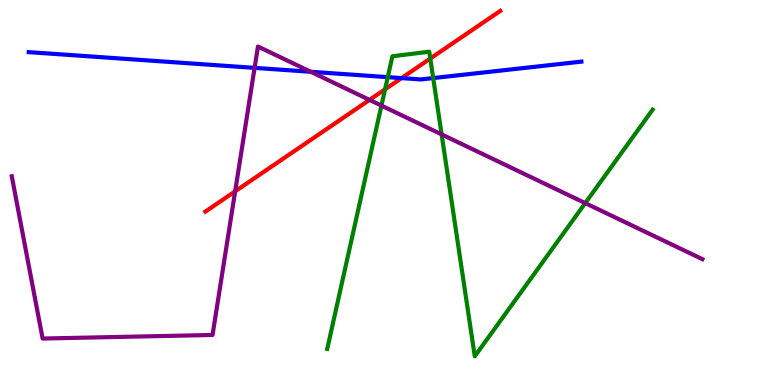[{'lines': ['blue', 'red'], 'intersections': [{'x': 5.18, 'y': 7.97}]}, {'lines': ['green', 'red'], 'intersections': [{'x': 4.97, 'y': 7.68}, {'x': 5.55, 'y': 8.48}]}, {'lines': ['purple', 'red'], 'intersections': [{'x': 3.03, 'y': 5.03}, {'x': 4.77, 'y': 7.41}]}, {'lines': ['blue', 'green'], 'intersections': [{'x': 5.0, 'y': 8.0}, {'x': 5.59, 'y': 7.97}]}, {'lines': ['blue', 'purple'], 'intersections': [{'x': 3.29, 'y': 8.24}, {'x': 4.01, 'y': 8.14}]}, {'lines': ['green', 'purple'], 'intersections': [{'x': 4.92, 'y': 7.26}, {'x': 5.7, 'y': 6.51}, {'x': 7.55, 'y': 4.72}]}]